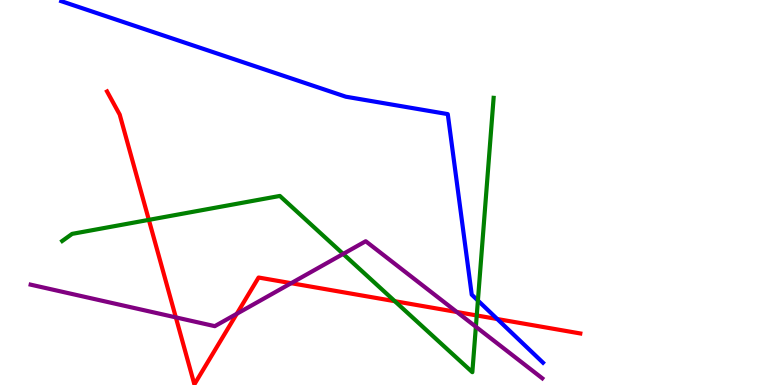[{'lines': ['blue', 'red'], 'intersections': [{'x': 6.42, 'y': 1.71}]}, {'lines': ['green', 'red'], 'intersections': [{'x': 1.92, 'y': 4.29}, {'x': 5.09, 'y': 2.18}, {'x': 6.15, 'y': 1.81}]}, {'lines': ['purple', 'red'], 'intersections': [{'x': 2.27, 'y': 1.76}, {'x': 3.06, 'y': 1.85}, {'x': 3.76, 'y': 2.64}, {'x': 5.9, 'y': 1.9}]}, {'lines': ['blue', 'green'], 'intersections': [{'x': 6.17, 'y': 2.19}]}, {'lines': ['blue', 'purple'], 'intersections': []}, {'lines': ['green', 'purple'], 'intersections': [{'x': 4.43, 'y': 3.4}, {'x': 6.14, 'y': 1.51}]}]